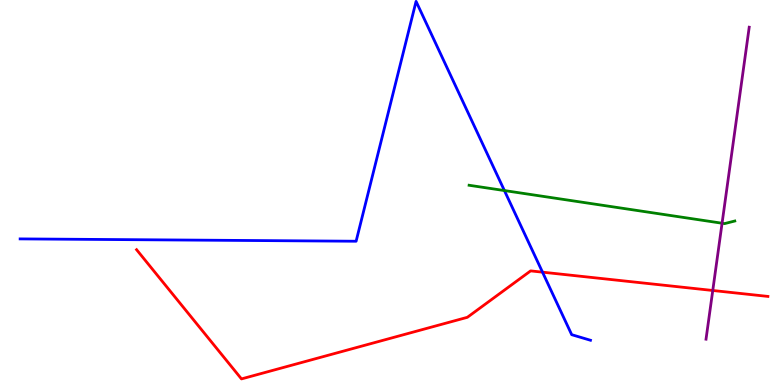[{'lines': ['blue', 'red'], 'intersections': [{'x': 7.0, 'y': 2.93}]}, {'lines': ['green', 'red'], 'intersections': []}, {'lines': ['purple', 'red'], 'intersections': [{'x': 9.2, 'y': 2.45}]}, {'lines': ['blue', 'green'], 'intersections': [{'x': 6.51, 'y': 5.05}]}, {'lines': ['blue', 'purple'], 'intersections': []}, {'lines': ['green', 'purple'], 'intersections': [{'x': 9.32, 'y': 4.2}]}]